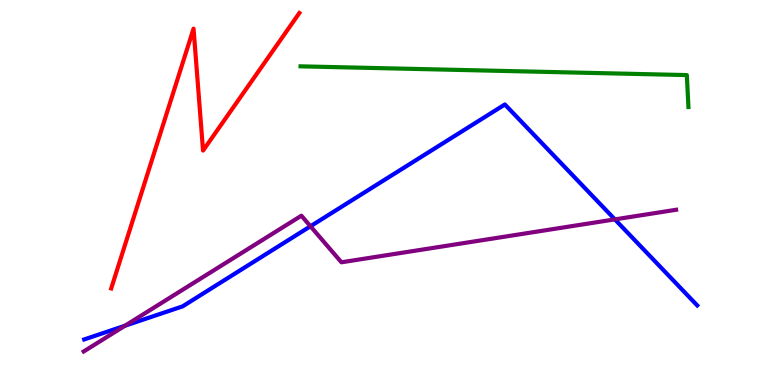[{'lines': ['blue', 'red'], 'intersections': []}, {'lines': ['green', 'red'], 'intersections': []}, {'lines': ['purple', 'red'], 'intersections': []}, {'lines': ['blue', 'green'], 'intersections': []}, {'lines': ['blue', 'purple'], 'intersections': [{'x': 1.61, 'y': 1.54}, {'x': 4.01, 'y': 4.12}, {'x': 7.93, 'y': 4.3}]}, {'lines': ['green', 'purple'], 'intersections': []}]